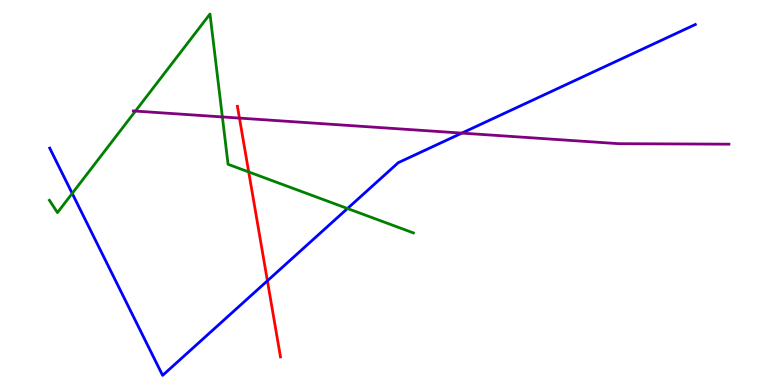[{'lines': ['blue', 'red'], 'intersections': [{'x': 3.45, 'y': 2.71}]}, {'lines': ['green', 'red'], 'intersections': [{'x': 3.21, 'y': 5.53}]}, {'lines': ['purple', 'red'], 'intersections': [{'x': 3.09, 'y': 6.93}]}, {'lines': ['blue', 'green'], 'intersections': [{'x': 0.932, 'y': 4.98}, {'x': 4.48, 'y': 4.58}]}, {'lines': ['blue', 'purple'], 'intersections': [{'x': 5.96, 'y': 6.54}]}, {'lines': ['green', 'purple'], 'intersections': [{'x': 1.75, 'y': 7.11}, {'x': 2.87, 'y': 6.96}]}]